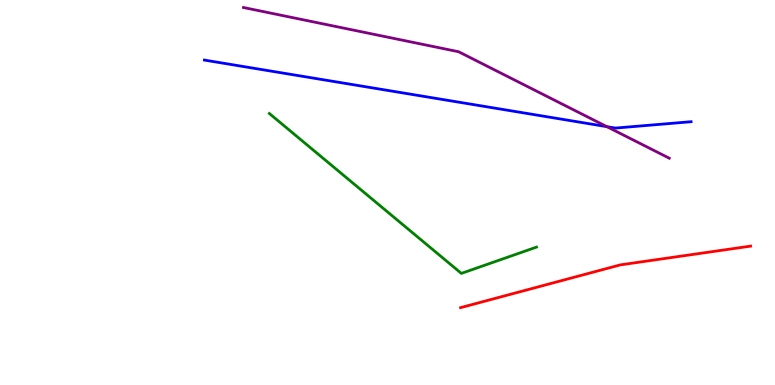[{'lines': ['blue', 'red'], 'intersections': []}, {'lines': ['green', 'red'], 'intersections': []}, {'lines': ['purple', 'red'], 'intersections': []}, {'lines': ['blue', 'green'], 'intersections': []}, {'lines': ['blue', 'purple'], 'intersections': [{'x': 7.83, 'y': 6.71}]}, {'lines': ['green', 'purple'], 'intersections': []}]